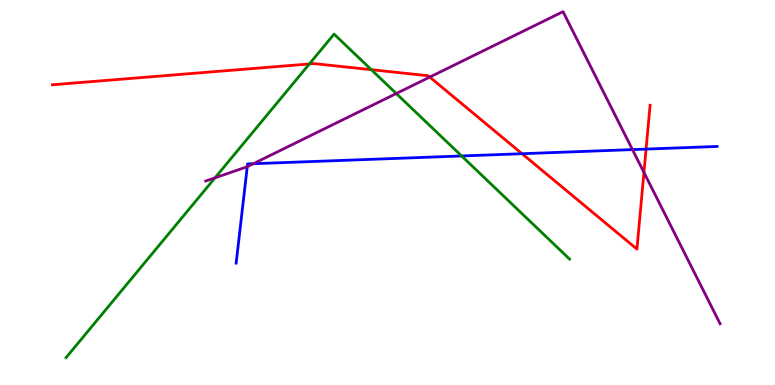[{'lines': ['blue', 'red'], 'intersections': [{'x': 6.74, 'y': 6.01}, {'x': 8.34, 'y': 6.13}]}, {'lines': ['green', 'red'], 'intersections': [{'x': 3.99, 'y': 8.34}, {'x': 4.79, 'y': 8.19}]}, {'lines': ['purple', 'red'], 'intersections': [{'x': 5.55, 'y': 8.0}, {'x': 8.31, 'y': 5.52}]}, {'lines': ['blue', 'green'], 'intersections': [{'x': 5.96, 'y': 5.95}]}, {'lines': ['blue', 'purple'], 'intersections': [{'x': 3.19, 'y': 5.67}, {'x': 3.27, 'y': 5.75}, {'x': 8.16, 'y': 6.11}]}, {'lines': ['green', 'purple'], 'intersections': [{'x': 2.77, 'y': 5.38}, {'x': 5.11, 'y': 7.57}]}]